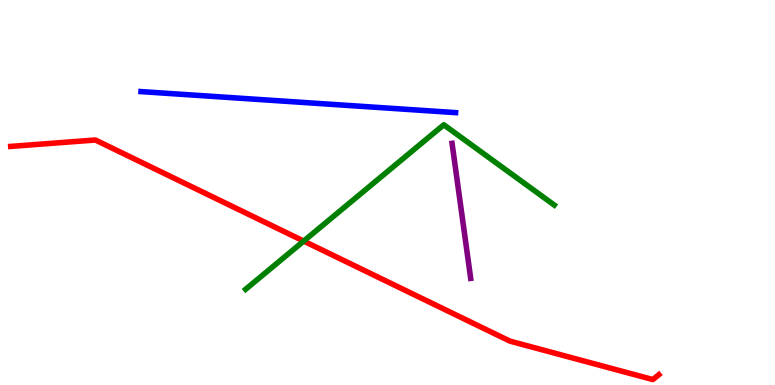[{'lines': ['blue', 'red'], 'intersections': []}, {'lines': ['green', 'red'], 'intersections': [{'x': 3.92, 'y': 3.74}]}, {'lines': ['purple', 'red'], 'intersections': []}, {'lines': ['blue', 'green'], 'intersections': []}, {'lines': ['blue', 'purple'], 'intersections': []}, {'lines': ['green', 'purple'], 'intersections': []}]